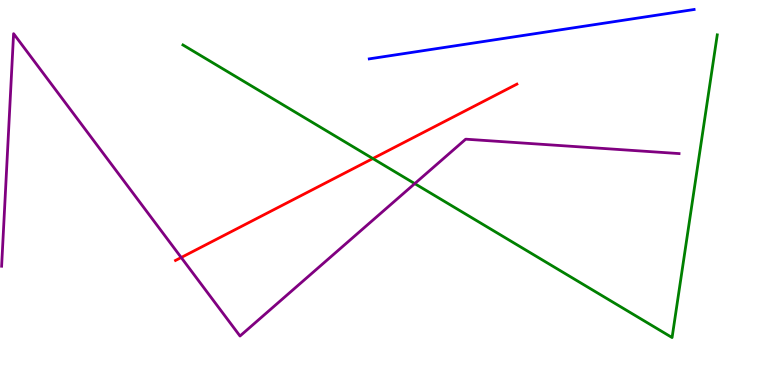[{'lines': ['blue', 'red'], 'intersections': []}, {'lines': ['green', 'red'], 'intersections': [{'x': 4.81, 'y': 5.88}]}, {'lines': ['purple', 'red'], 'intersections': [{'x': 2.34, 'y': 3.31}]}, {'lines': ['blue', 'green'], 'intersections': []}, {'lines': ['blue', 'purple'], 'intersections': []}, {'lines': ['green', 'purple'], 'intersections': [{'x': 5.35, 'y': 5.23}]}]